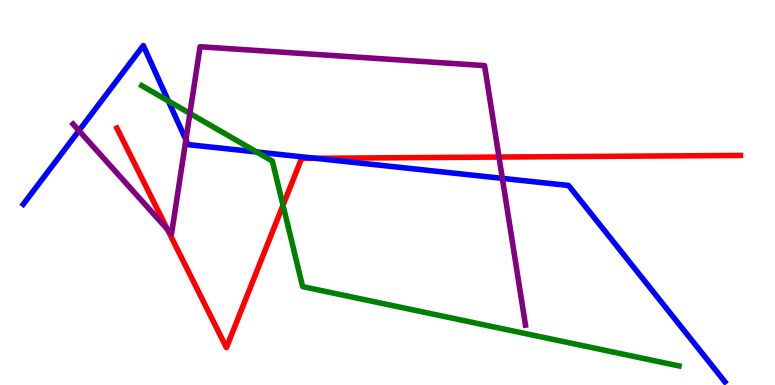[{'lines': ['blue', 'red'], 'intersections': [{'x': 4.07, 'y': 5.89}]}, {'lines': ['green', 'red'], 'intersections': [{'x': 3.65, 'y': 4.67}]}, {'lines': ['purple', 'red'], 'intersections': [{'x': 2.16, 'y': 4.04}, {'x': 6.44, 'y': 5.92}]}, {'lines': ['blue', 'green'], 'intersections': [{'x': 2.17, 'y': 7.38}, {'x': 3.31, 'y': 6.05}]}, {'lines': ['blue', 'purple'], 'intersections': [{'x': 1.02, 'y': 6.61}, {'x': 2.4, 'y': 6.37}, {'x': 6.48, 'y': 5.37}]}, {'lines': ['green', 'purple'], 'intersections': [{'x': 2.45, 'y': 7.05}]}]